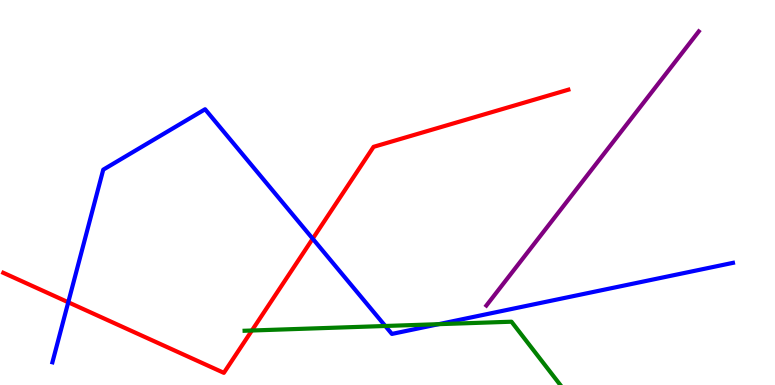[{'lines': ['blue', 'red'], 'intersections': [{'x': 0.881, 'y': 2.15}, {'x': 4.04, 'y': 3.8}]}, {'lines': ['green', 'red'], 'intersections': [{'x': 3.25, 'y': 1.42}]}, {'lines': ['purple', 'red'], 'intersections': []}, {'lines': ['blue', 'green'], 'intersections': [{'x': 4.97, 'y': 1.53}, {'x': 5.66, 'y': 1.58}]}, {'lines': ['blue', 'purple'], 'intersections': []}, {'lines': ['green', 'purple'], 'intersections': []}]